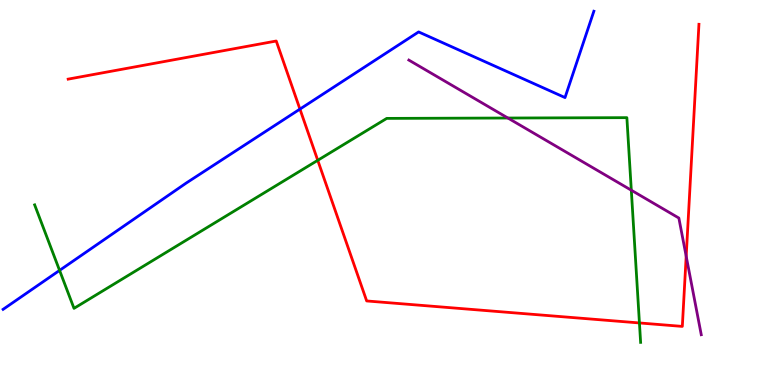[{'lines': ['blue', 'red'], 'intersections': [{'x': 3.87, 'y': 7.17}]}, {'lines': ['green', 'red'], 'intersections': [{'x': 4.1, 'y': 5.84}, {'x': 8.25, 'y': 1.61}]}, {'lines': ['purple', 'red'], 'intersections': [{'x': 8.85, 'y': 3.34}]}, {'lines': ['blue', 'green'], 'intersections': [{'x': 0.769, 'y': 2.98}]}, {'lines': ['blue', 'purple'], 'intersections': []}, {'lines': ['green', 'purple'], 'intersections': [{'x': 6.55, 'y': 6.93}, {'x': 8.15, 'y': 5.06}]}]